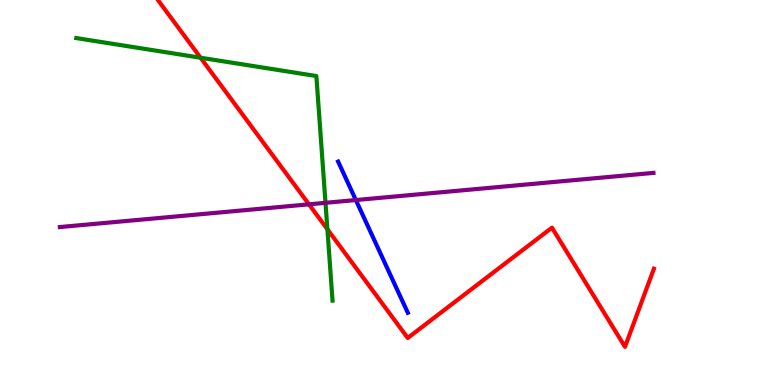[{'lines': ['blue', 'red'], 'intersections': []}, {'lines': ['green', 'red'], 'intersections': [{'x': 2.59, 'y': 8.5}, {'x': 4.22, 'y': 4.04}]}, {'lines': ['purple', 'red'], 'intersections': [{'x': 3.99, 'y': 4.69}]}, {'lines': ['blue', 'green'], 'intersections': []}, {'lines': ['blue', 'purple'], 'intersections': [{'x': 4.59, 'y': 4.8}]}, {'lines': ['green', 'purple'], 'intersections': [{'x': 4.2, 'y': 4.73}]}]